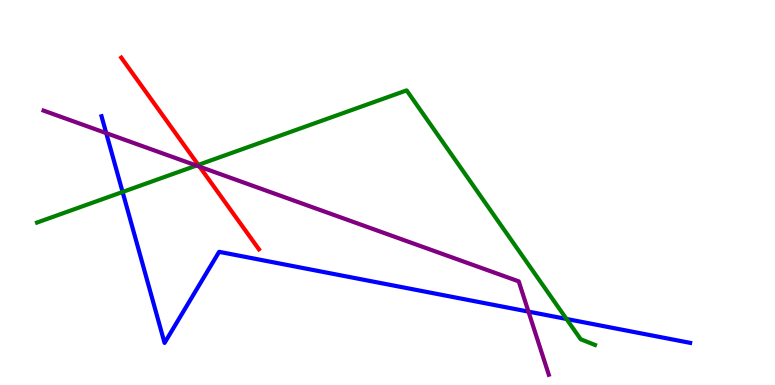[{'lines': ['blue', 'red'], 'intersections': []}, {'lines': ['green', 'red'], 'intersections': [{'x': 2.56, 'y': 5.72}]}, {'lines': ['purple', 'red'], 'intersections': [{'x': 2.58, 'y': 5.67}]}, {'lines': ['blue', 'green'], 'intersections': [{'x': 1.58, 'y': 5.01}, {'x': 7.31, 'y': 1.72}]}, {'lines': ['blue', 'purple'], 'intersections': [{'x': 1.37, 'y': 6.54}, {'x': 6.82, 'y': 1.91}]}, {'lines': ['green', 'purple'], 'intersections': [{'x': 2.53, 'y': 5.7}]}]